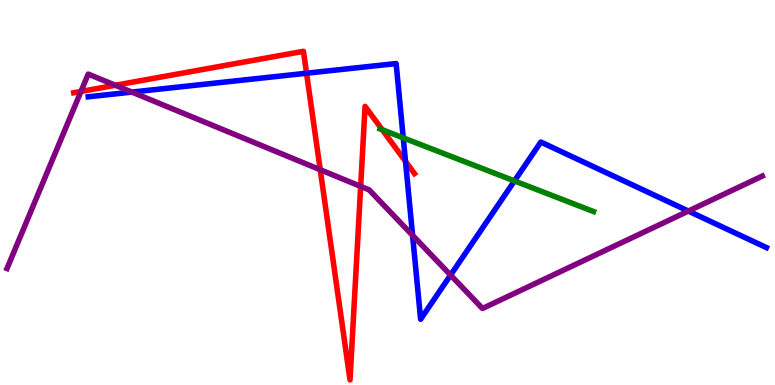[{'lines': ['blue', 'red'], 'intersections': [{'x': 3.96, 'y': 8.1}, {'x': 5.23, 'y': 5.81}]}, {'lines': ['green', 'red'], 'intersections': [{'x': 4.93, 'y': 6.63}]}, {'lines': ['purple', 'red'], 'intersections': [{'x': 1.04, 'y': 7.62}, {'x': 1.49, 'y': 7.79}, {'x': 4.13, 'y': 5.59}, {'x': 4.65, 'y': 5.16}]}, {'lines': ['blue', 'green'], 'intersections': [{'x': 5.2, 'y': 6.42}, {'x': 6.64, 'y': 5.3}]}, {'lines': ['blue', 'purple'], 'intersections': [{'x': 1.7, 'y': 7.61}, {'x': 5.32, 'y': 3.89}, {'x': 5.81, 'y': 2.85}, {'x': 8.88, 'y': 4.52}]}, {'lines': ['green', 'purple'], 'intersections': []}]